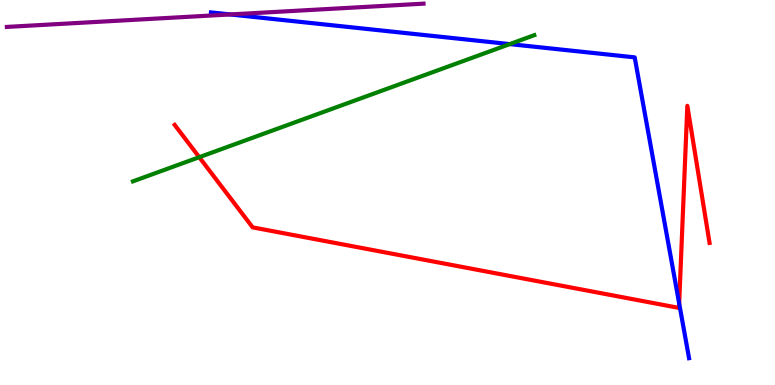[{'lines': ['blue', 'red'], 'intersections': [{'x': 8.76, 'y': 2.12}]}, {'lines': ['green', 'red'], 'intersections': [{'x': 2.57, 'y': 5.92}]}, {'lines': ['purple', 'red'], 'intersections': []}, {'lines': ['blue', 'green'], 'intersections': [{'x': 6.58, 'y': 8.85}]}, {'lines': ['blue', 'purple'], 'intersections': [{'x': 2.97, 'y': 9.62}]}, {'lines': ['green', 'purple'], 'intersections': []}]